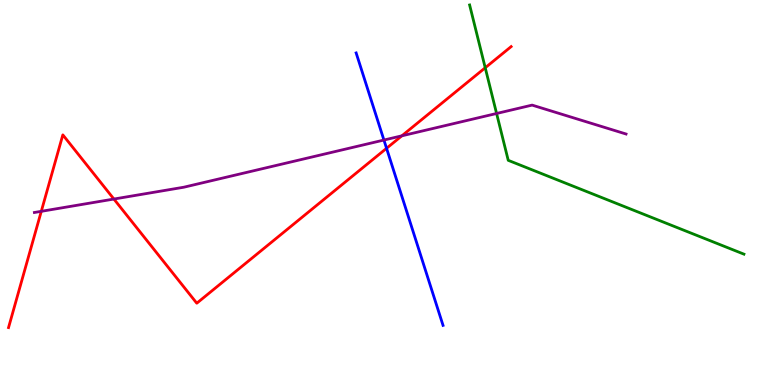[{'lines': ['blue', 'red'], 'intersections': [{'x': 4.99, 'y': 6.15}]}, {'lines': ['green', 'red'], 'intersections': [{'x': 6.26, 'y': 8.24}]}, {'lines': ['purple', 'red'], 'intersections': [{'x': 0.533, 'y': 4.51}, {'x': 1.47, 'y': 4.83}, {'x': 5.19, 'y': 6.47}]}, {'lines': ['blue', 'green'], 'intersections': []}, {'lines': ['blue', 'purple'], 'intersections': [{'x': 4.95, 'y': 6.36}]}, {'lines': ['green', 'purple'], 'intersections': [{'x': 6.41, 'y': 7.05}]}]